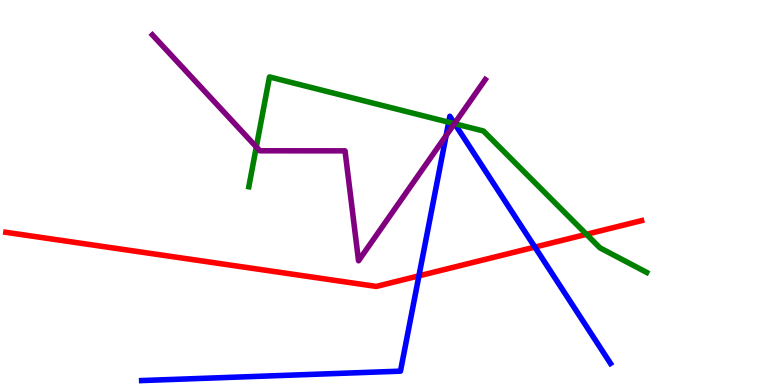[{'lines': ['blue', 'red'], 'intersections': [{'x': 5.41, 'y': 2.84}, {'x': 6.9, 'y': 3.58}]}, {'lines': ['green', 'red'], 'intersections': [{'x': 7.57, 'y': 3.91}]}, {'lines': ['purple', 'red'], 'intersections': []}, {'lines': ['blue', 'green'], 'intersections': [{'x': 5.79, 'y': 6.83}, {'x': 5.87, 'y': 6.79}]}, {'lines': ['blue', 'purple'], 'intersections': [{'x': 5.76, 'y': 6.48}, {'x': 5.87, 'y': 6.79}]}, {'lines': ['green', 'purple'], 'intersections': [{'x': 3.31, 'y': 6.18}, {'x': 5.86, 'y': 6.79}]}]